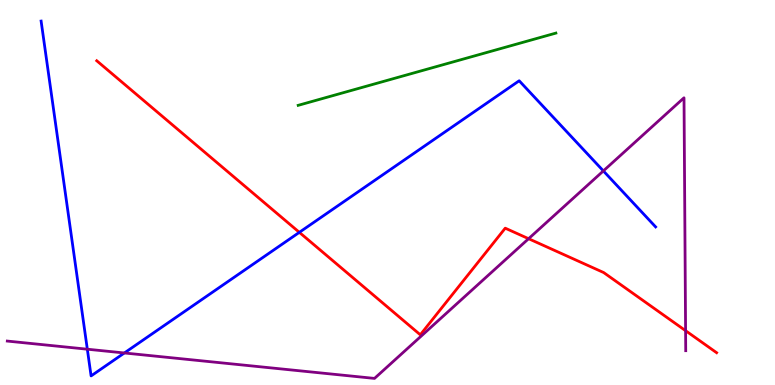[{'lines': ['blue', 'red'], 'intersections': [{'x': 3.86, 'y': 3.97}]}, {'lines': ['green', 'red'], 'intersections': []}, {'lines': ['purple', 'red'], 'intersections': [{'x': 6.82, 'y': 3.8}, {'x': 8.85, 'y': 1.41}]}, {'lines': ['blue', 'green'], 'intersections': []}, {'lines': ['blue', 'purple'], 'intersections': [{'x': 1.13, 'y': 0.93}, {'x': 1.6, 'y': 0.832}, {'x': 7.79, 'y': 5.56}]}, {'lines': ['green', 'purple'], 'intersections': []}]